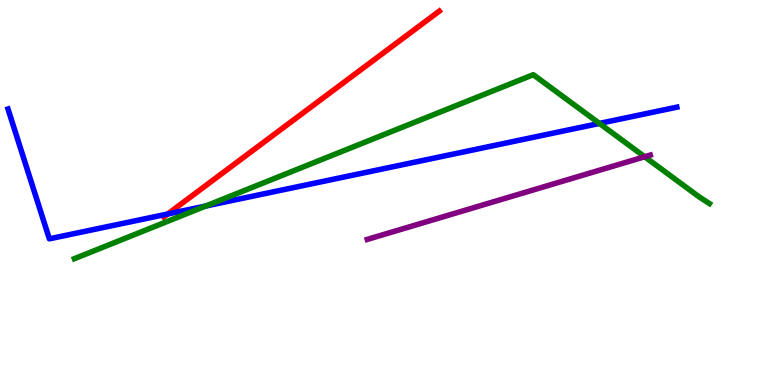[{'lines': ['blue', 'red'], 'intersections': [{'x': 2.16, 'y': 4.44}]}, {'lines': ['green', 'red'], 'intersections': []}, {'lines': ['purple', 'red'], 'intersections': []}, {'lines': ['blue', 'green'], 'intersections': [{'x': 2.66, 'y': 4.65}, {'x': 7.73, 'y': 6.79}]}, {'lines': ['blue', 'purple'], 'intersections': []}, {'lines': ['green', 'purple'], 'intersections': [{'x': 8.32, 'y': 5.93}]}]